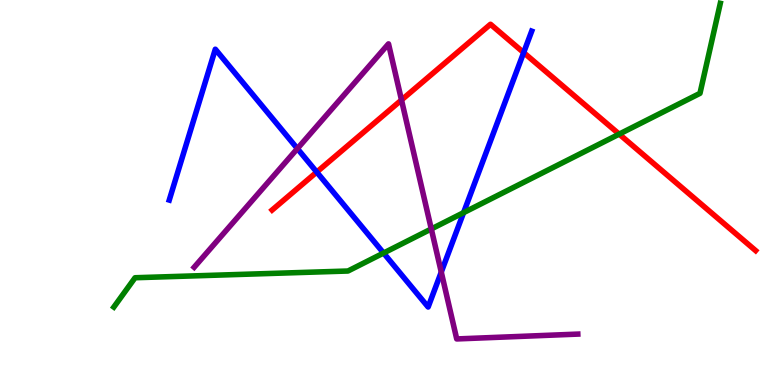[{'lines': ['blue', 'red'], 'intersections': [{'x': 4.09, 'y': 5.53}, {'x': 6.76, 'y': 8.63}]}, {'lines': ['green', 'red'], 'intersections': [{'x': 7.99, 'y': 6.52}]}, {'lines': ['purple', 'red'], 'intersections': [{'x': 5.18, 'y': 7.4}]}, {'lines': ['blue', 'green'], 'intersections': [{'x': 4.95, 'y': 3.43}, {'x': 5.98, 'y': 4.48}]}, {'lines': ['blue', 'purple'], 'intersections': [{'x': 3.84, 'y': 6.14}, {'x': 5.69, 'y': 2.93}]}, {'lines': ['green', 'purple'], 'intersections': [{'x': 5.57, 'y': 4.05}]}]